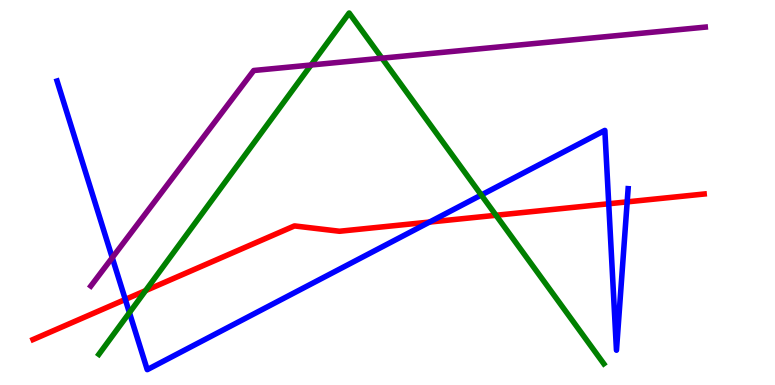[{'lines': ['blue', 'red'], 'intersections': [{'x': 1.62, 'y': 2.22}, {'x': 5.54, 'y': 4.23}, {'x': 7.85, 'y': 4.71}, {'x': 8.09, 'y': 4.76}]}, {'lines': ['green', 'red'], 'intersections': [{'x': 1.88, 'y': 2.45}, {'x': 6.4, 'y': 4.41}]}, {'lines': ['purple', 'red'], 'intersections': []}, {'lines': ['blue', 'green'], 'intersections': [{'x': 1.67, 'y': 1.88}, {'x': 6.21, 'y': 4.93}]}, {'lines': ['blue', 'purple'], 'intersections': [{'x': 1.45, 'y': 3.31}]}, {'lines': ['green', 'purple'], 'intersections': [{'x': 4.01, 'y': 8.31}, {'x': 4.93, 'y': 8.49}]}]